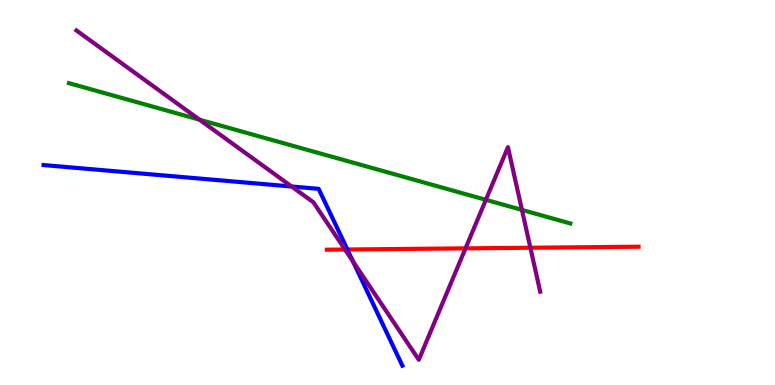[{'lines': ['blue', 'red'], 'intersections': [{'x': 4.48, 'y': 3.52}]}, {'lines': ['green', 'red'], 'intersections': []}, {'lines': ['purple', 'red'], 'intersections': [{'x': 4.45, 'y': 3.52}, {'x': 6.01, 'y': 3.55}, {'x': 6.84, 'y': 3.57}]}, {'lines': ['blue', 'green'], 'intersections': []}, {'lines': ['blue', 'purple'], 'intersections': [{'x': 3.76, 'y': 5.16}, {'x': 4.56, 'y': 3.21}]}, {'lines': ['green', 'purple'], 'intersections': [{'x': 2.57, 'y': 6.89}, {'x': 6.27, 'y': 4.81}, {'x': 6.73, 'y': 4.55}]}]